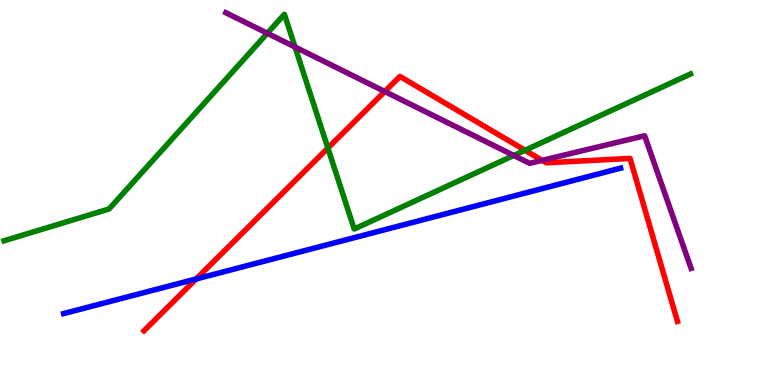[{'lines': ['blue', 'red'], 'intersections': [{'x': 2.53, 'y': 2.75}]}, {'lines': ['green', 'red'], 'intersections': [{'x': 4.23, 'y': 6.15}, {'x': 6.77, 'y': 6.1}]}, {'lines': ['purple', 'red'], 'intersections': [{'x': 4.96, 'y': 7.62}, {'x': 7.0, 'y': 5.83}]}, {'lines': ['blue', 'green'], 'intersections': []}, {'lines': ['blue', 'purple'], 'intersections': []}, {'lines': ['green', 'purple'], 'intersections': [{'x': 3.45, 'y': 9.14}, {'x': 3.81, 'y': 8.78}, {'x': 6.63, 'y': 5.96}]}]